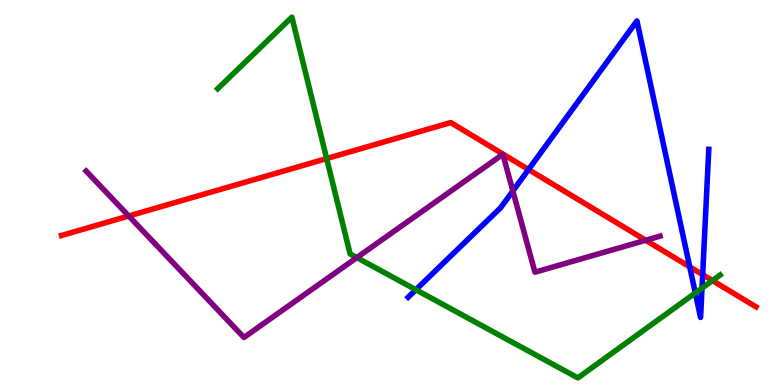[{'lines': ['blue', 'red'], 'intersections': [{'x': 6.82, 'y': 5.6}, {'x': 8.9, 'y': 3.07}, {'x': 9.07, 'y': 2.87}]}, {'lines': ['green', 'red'], 'intersections': [{'x': 4.21, 'y': 5.88}, {'x': 9.19, 'y': 2.71}]}, {'lines': ['purple', 'red'], 'intersections': [{'x': 1.66, 'y': 4.39}, {'x': 8.33, 'y': 3.76}]}, {'lines': ['blue', 'green'], 'intersections': [{'x': 5.37, 'y': 2.47}, {'x': 8.97, 'y': 2.39}, {'x': 9.06, 'y': 2.52}]}, {'lines': ['blue', 'purple'], 'intersections': [{'x': 6.62, 'y': 5.04}]}, {'lines': ['green', 'purple'], 'intersections': [{'x': 4.6, 'y': 3.31}]}]